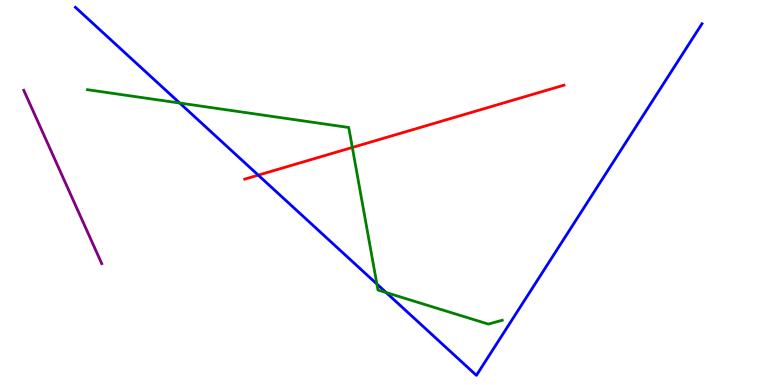[{'lines': ['blue', 'red'], 'intersections': [{'x': 3.33, 'y': 5.45}]}, {'lines': ['green', 'red'], 'intersections': [{'x': 4.55, 'y': 6.17}]}, {'lines': ['purple', 'red'], 'intersections': []}, {'lines': ['blue', 'green'], 'intersections': [{'x': 2.32, 'y': 7.32}, {'x': 4.86, 'y': 2.62}, {'x': 4.98, 'y': 2.4}]}, {'lines': ['blue', 'purple'], 'intersections': []}, {'lines': ['green', 'purple'], 'intersections': []}]